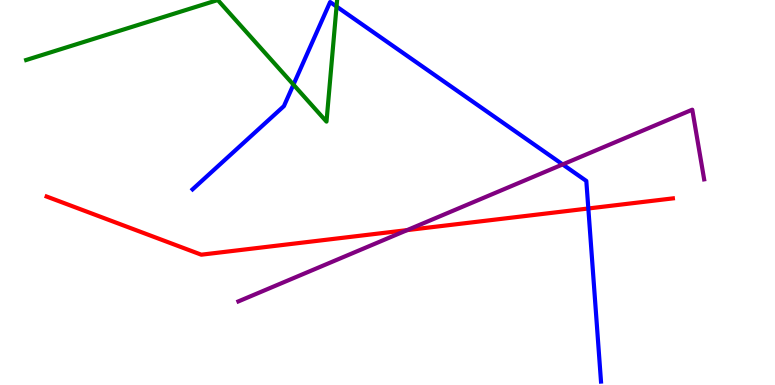[{'lines': ['blue', 'red'], 'intersections': [{'x': 7.59, 'y': 4.58}]}, {'lines': ['green', 'red'], 'intersections': []}, {'lines': ['purple', 'red'], 'intersections': [{'x': 5.25, 'y': 4.02}]}, {'lines': ['blue', 'green'], 'intersections': [{'x': 3.79, 'y': 7.8}, {'x': 4.34, 'y': 9.83}]}, {'lines': ['blue', 'purple'], 'intersections': [{'x': 7.26, 'y': 5.73}]}, {'lines': ['green', 'purple'], 'intersections': []}]